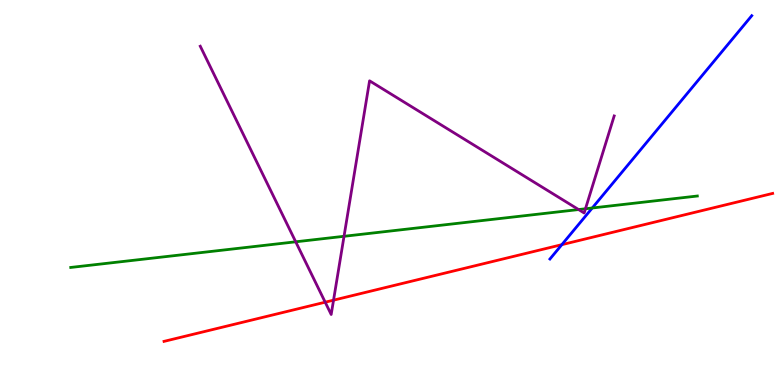[{'lines': ['blue', 'red'], 'intersections': [{'x': 7.25, 'y': 3.65}]}, {'lines': ['green', 'red'], 'intersections': []}, {'lines': ['purple', 'red'], 'intersections': [{'x': 4.2, 'y': 2.15}, {'x': 4.3, 'y': 2.2}]}, {'lines': ['blue', 'green'], 'intersections': [{'x': 7.64, 'y': 4.6}]}, {'lines': ['blue', 'purple'], 'intersections': []}, {'lines': ['green', 'purple'], 'intersections': [{'x': 3.82, 'y': 3.72}, {'x': 4.44, 'y': 3.86}, {'x': 7.47, 'y': 4.56}, {'x': 7.55, 'y': 4.58}]}]